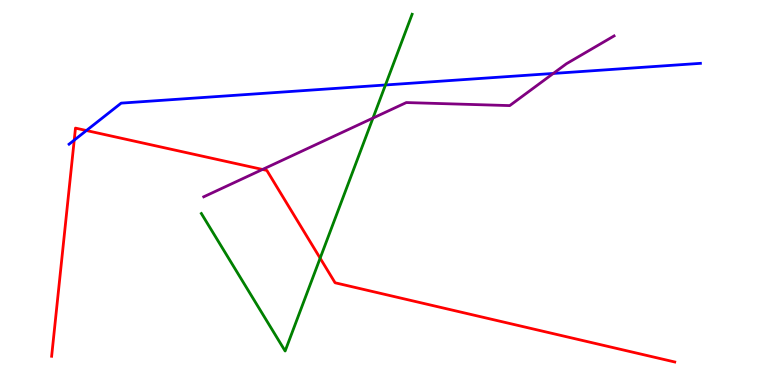[{'lines': ['blue', 'red'], 'intersections': [{'x': 0.958, 'y': 6.36}, {'x': 1.12, 'y': 6.61}]}, {'lines': ['green', 'red'], 'intersections': [{'x': 4.13, 'y': 3.29}]}, {'lines': ['purple', 'red'], 'intersections': [{'x': 3.39, 'y': 5.6}]}, {'lines': ['blue', 'green'], 'intersections': [{'x': 4.97, 'y': 7.79}]}, {'lines': ['blue', 'purple'], 'intersections': [{'x': 7.14, 'y': 8.09}]}, {'lines': ['green', 'purple'], 'intersections': [{'x': 4.81, 'y': 6.93}]}]